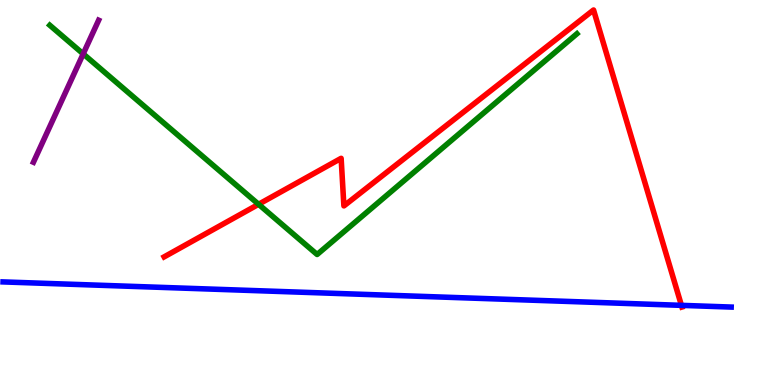[{'lines': ['blue', 'red'], 'intersections': [{'x': 8.79, 'y': 2.07}]}, {'lines': ['green', 'red'], 'intersections': [{'x': 3.34, 'y': 4.69}]}, {'lines': ['purple', 'red'], 'intersections': []}, {'lines': ['blue', 'green'], 'intersections': []}, {'lines': ['blue', 'purple'], 'intersections': []}, {'lines': ['green', 'purple'], 'intersections': [{'x': 1.07, 'y': 8.6}]}]